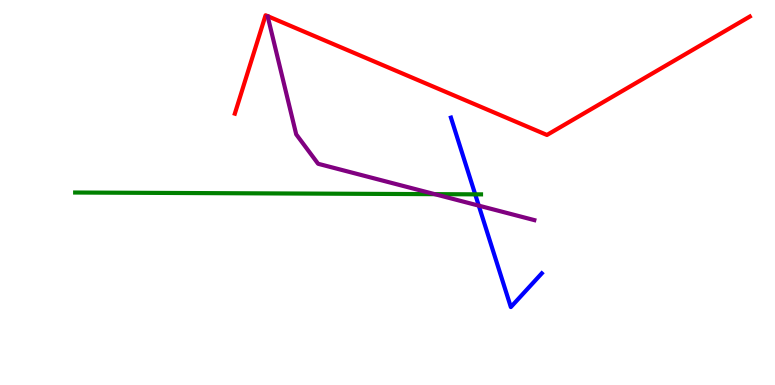[{'lines': ['blue', 'red'], 'intersections': []}, {'lines': ['green', 'red'], 'intersections': []}, {'lines': ['purple', 'red'], 'intersections': []}, {'lines': ['blue', 'green'], 'intersections': [{'x': 6.13, 'y': 4.95}]}, {'lines': ['blue', 'purple'], 'intersections': [{'x': 6.18, 'y': 4.66}]}, {'lines': ['green', 'purple'], 'intersections': [{'x': 5.61, 'y': 4.96}]}]